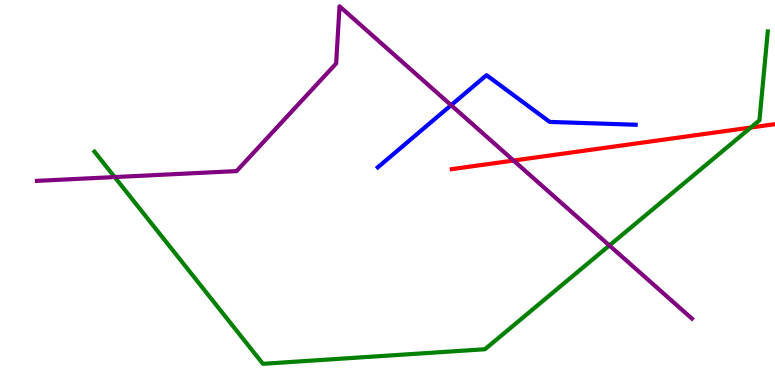[{'lines': ['blue', 'red'], 'intersections': []}, {'lines': ['green', 'red'], 'intersections': [{'x': 9.69, 'y': 6.69}]}, {'lines': ['purple', 'red'], 'intersections': [{'x': 6.63, 'y': 5.83}]}, {'lines': ['blue', 'green'], 'intersections': []}, {'lines': ['blue', 'purple'], 'intersections': [{'x': 5.82, 'y': 7.27}]}, {'lines': ['green', 'purple'], 'intersections': [{'x': 1.48, 'y': 5.4}, {'x': 7.86, 'y': 3.62}]}]